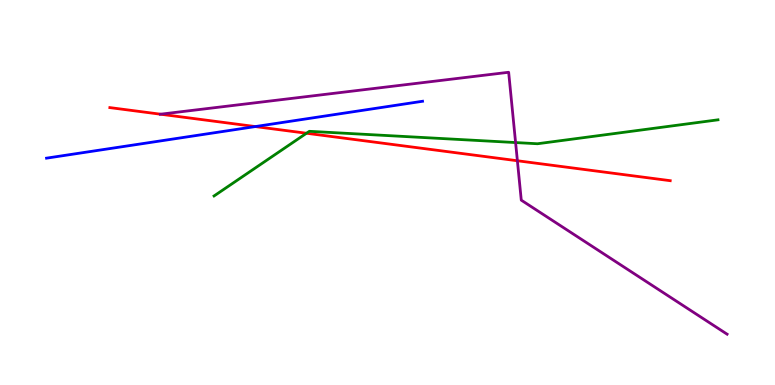[{'lines': ['blue', 'red'], 'intersections': [{'x': 3.29, 'y': 6.71}]}, {'lines': ['green', 'red'], 'intersections': [{'x': 3.95, 'y': 6.54}]}, {'lines': ['purple', 'red'], 'intersections': [{'x': 2.07, 'y': 7.03}, {'x': 6.68, 'y': 5.82}]}, {'lines': ['blue', 'green'], 'intersections': []}, {'lines': ['blue', 'purple'], 'intersections': []}, {'lines': ['green', 'purple'], 'intersections': [{'x': 6.65, 'y': 6.3}]}]